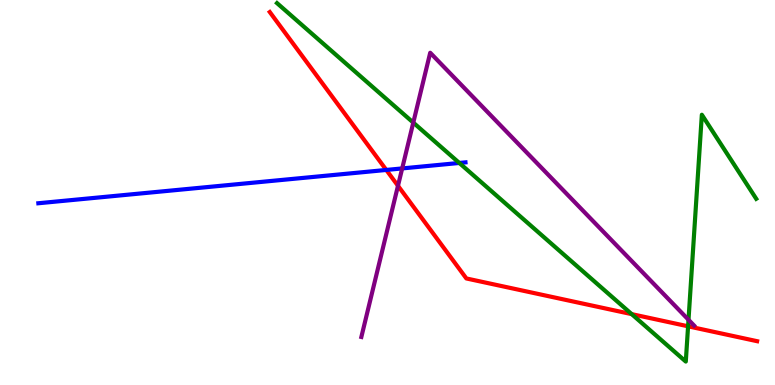[{'lines': ['blue', 'red'], 'intersections': [{'x': 4.98, 'y': 5.59}]}, {'lines': ['green', 'red'], 'intersections': [{'x': 8.15, 'y': 1.84}, {'x': 8.88, 'y': 1.52}]}, {'lines': ['purple', 'red'], 'intersections': [{'x': 5.14, 'y': 5.17}]}, {'lines': ['blue', 'green'], 'intersections': [{'x': 5.93, 'y': 5.77}]}, {'lines': ['blue', 'purple'], 'intersections': [{'x': 5.19, 'y': 5.63}]}, {'lines': ['green', 'purple'], 'intersections': [{'x': 5.33, 'y': 6.82}, {'x': 8.88, 'y': 1.69}]}]